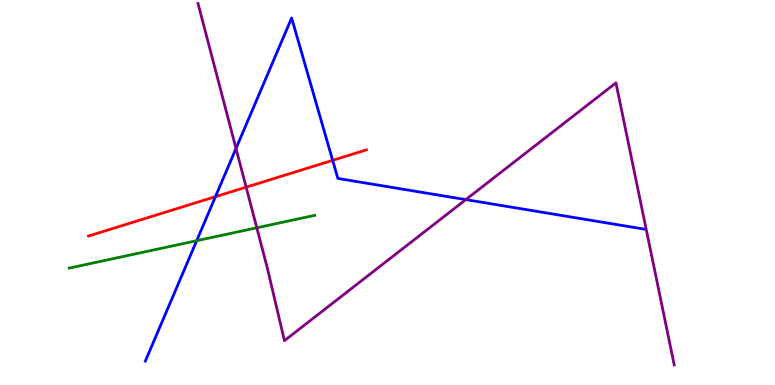[{'lines': ['blue', 'red'], 'intersections': [{'x': 2.78, 'y': 4.89}, {'x': 4.29, 'y': 5.84}]}, {'lines': ['green', 'red'], 'intersections': []}, {'lines': ['purple', 'red'], 'intersections': [{'x': 3.18, 'y': 5.14}]}, {'lines': ['blue', 'green'], 'intersections': [{'x': 2.54, 'y': 3.75}]}, {'lines': ['blue', 'purple'], 'intersections': [{'x': 3.05, 'y': 6.14}, {'x': 6.01, 'y': 4.82}]}, {'lines': ['green', 'purple'], 'intersections': [{'x': 3.31, 'y': 4.08}]}]